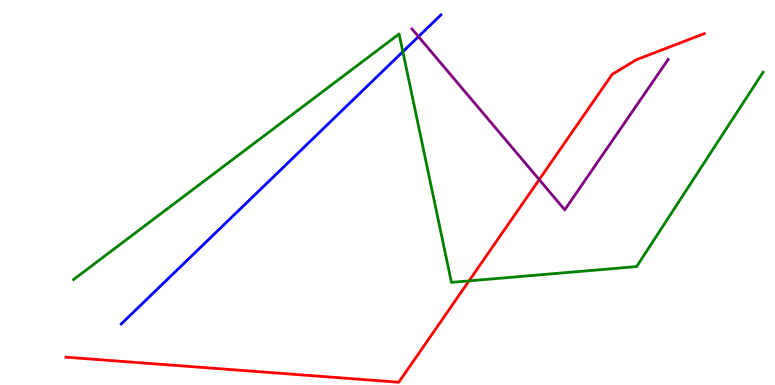[{'lines': ['blue', 'red'], 'intersections': []}, {'lines': ['green', 'red'], 'intersections': [{'x': 6.05, 'y': 2.7}]}, {'lines': ['purple', 'red'], 'intersections': [{'x': 6.96, 'y': 5.33}]}, {'lines': ['blue', 'green'], 'intersections': [{'x': 5.2, 'y': 8.66}]}, {'lines': ['blue', 'purple'], 'intersections': [{'x': 5.4, 'y': 9.05}]}, {'lines': ['green', 'purple'], 'intersections': []}]